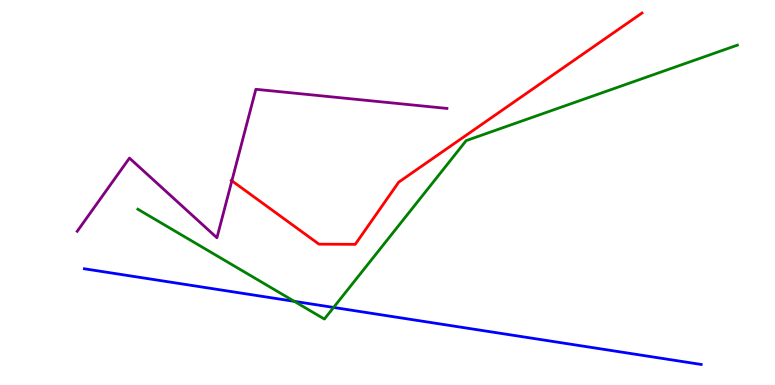[{'lines': ['blue', 'red'], 'intersections': []}, {'lines': ['green', 'red'], 'intersections': []}, {'lines': ['purple', 'red'], 'intersections': [{'x': 2.99, 'y': 5.3}]}, {'lines': ['blue', 'green'], 'intersections': [{'x': 3.8, 'y': 2.17}, {'x': 4.3, 'y': 2.01}]}, {'lines': ['blue', 'purple'], 'intersections': []}, {'lines': ['green', 'purple'], 'intersections': []}]